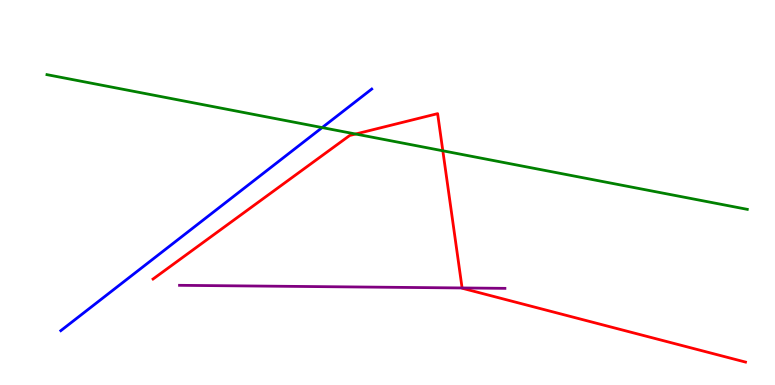[{'lines': ['blue', 'red'], 'intersections': []}, {'lines': ['green', 'red'], 'intersections': [{'x': 4.59, 'y': 6.52}, {'x': 5.71, 'y': 6.08}]}, {'lines': ['purple', 'red'], 'intersections': [{'x': 5.96, 'y': 2.52}]}, {'lines': ['blue', 'green'], 'intersections': [{'x': 4.16, 'y': 6.69}]}, {'lines': ['blue', 'purple'], 'intersections': []}, {'lines': ['green', 'purple'], 'intersections': []}]